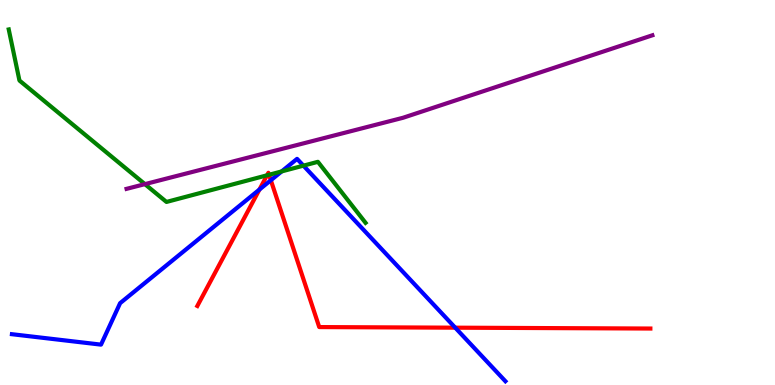[{'lines': ['blue', 'red'], 'intersections': [{'x': 3.35, 'y': 5.08}, {'x': 3.49, 'y': 5.32}, {'x': 5.87, 'y': 1.49}]}, {'lines': ['green', 'red'], 'intersections': [{'x': 3.45, 'y': 5.45}, {'x': 3.47, 'y': 5.46}]}, {'lines': ['purple', 'red'], 'intersections': []}, {'lines': ['blue', 'green'], 'intersections': [{'x': 3.63, 'y': 5.55}, {'x': 3.92, 'y': 5.7}]}, {'lines': ['blue', 'purple'], 'intersections': []}, {'lines': ['green', 'purple'], 'intersections': [{'x': 1.87, 'y': 5.22}]}]